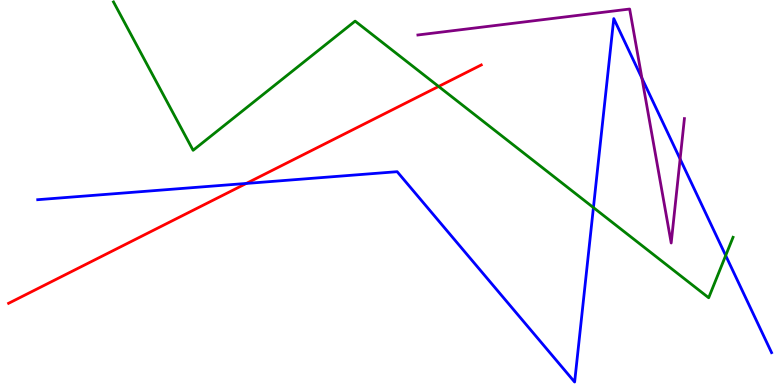[{'lines': ['blue', 'red'], 'intersections': [{'x': 3.18, 'y': 5.24}]}, {'lines': ['green', 'red'], 'intersections': [{'x': 5.66, 'y': 7.75}]}, {'lines': ['purple', 'red'], 'intersections': []}, {'lines': ['blue', 'green'], 'intersections': [{'x': 7.66, 'y': 4.61}, {'x': 9.36, 'y': 3.36}]}, {'lines': ['blue', 'purple'], 'intersections': [{'x': 8.28, 'y': 7.97}, {'x': 8.78, 'y': 5.87}]}, {'lines': ['green', 'purple'], 'intersections': []}]